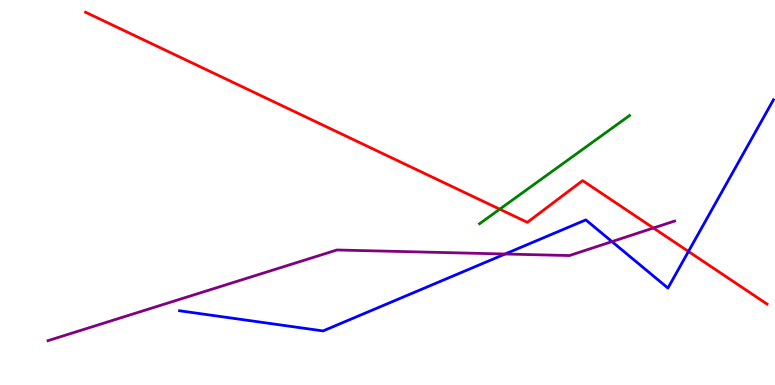[{'lines': ['blue', 'red'], 'intersections': [{'x': 8.88, 'y': 3.47}]}, {'lines': ['green', 'red'], 'intersections': [{'x': 6.45, 'y': 4.57}]}, {'lines': ['purple', 'red'], 'intersections': [{'x': 8.43, 'y': 4.08}]}, {'lines': ['blue', 'green'], 'intersections': []}, {'lines': ['blue', 'purple'], 'intersections': [{'x': 6.52, 'y': 3.4}, {'x': 7.9, 'y': 3.72}]}, {'lines': ['green', 'purple'], 'intersections': []}]